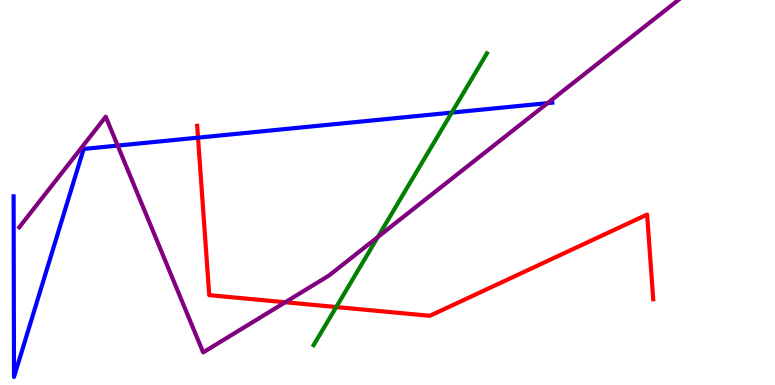[{'lines': ['blue', 'red'], 'intersections': [{'x': 2.56, 'y': 6.42}]}, {'lines': ['green', 'red'], 'intersections': [{'x': 4.34, 'y': 2.03}]}, {'lines': ['purple', 'red'], 'intersections': [{'x': 3.68, 'y': 2.15}]}, {'lines': ['blue', 'green'], 'intersections': [{'x': 5.83, 'y': 7.08}]}, {'lines': ['blue', 'purple'], 'intersections': [{'x': 1.52, 'y': 6.22}, {'x': 7.07, 'y': 7.32}]}, {'lines': ['green', 'purple'], 'intersections': [{'x': 4.88, 'y': 3.84}]}]